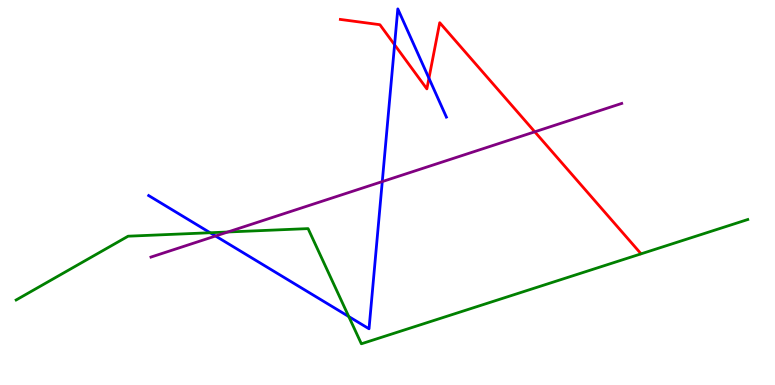[{'lines': ['blue', 'red'], 'intersections': [{'x': 5.09, 'y': 8.84}, {'x': 5.53, 'y': 7.97}]}, {'lines': ['green', 'red'], 'intersections': []}, {'lines': ['purple', 'red'], 'intersections': [{'x': 6.9, 'y': 6.58}]}, {'lines': ['blue', 'green'], 'intersections': [{'x': 2.71, 'y': 3.95}, {'x': 4.5, 'y': 1.78}]}, {'lines': ['blue', 'purple'], 'intersections': [{'x': 2.78, 'y': 3.87}, {'x': 4.93, 'y': 5.28}]}, {'lines': ['green', 'purple'], 'intersections': [{'x': 2.94, 'y': 3.97}]}]